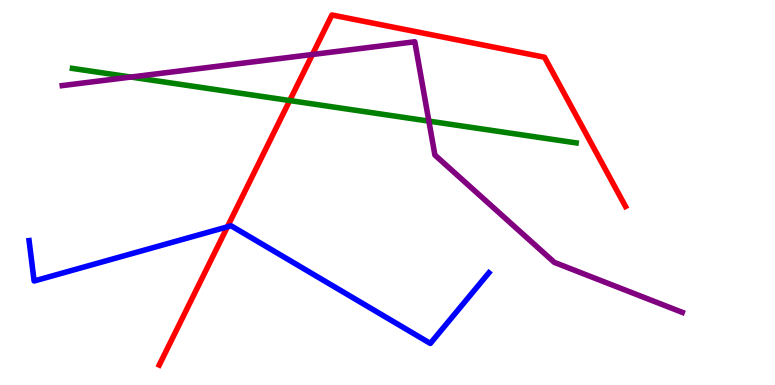[{'lines': ['blue', 'red'], 'intersections': [{'x': 2.93, 'y': 4.11}]}, {'lines': ['green', 'red'], 'intersections': [{'x': 3.74, 'y': 7.39}]}, {'lines': ['purple', 'red'], 'intersections': [{'x': 4.03, 'y': 8.58}]}, {'lines': ['blue', 'green'], 'intersections': []}, {'lines': ['blue', 'purple'], 'intersections': []}, {'lines': ['green', 'purple'], 'intersections': [{'x': 1.69, 'y': 8.0}, {'x': 5.53, 'y': 6.85}]}]